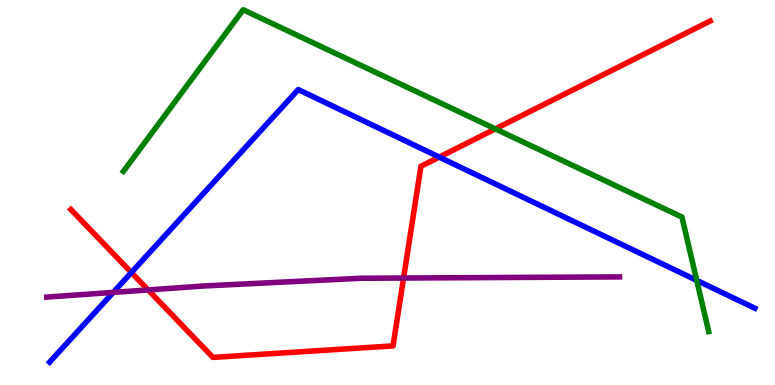[{'lines': ['blue', 'red'], 'intersections': [{'x': 1.7, 'y': 2.92}, {'x': 5.67, 'y': 5.92}]}, {'lines': ['green', 'red'], 'intersections': [{'x': 6.39, 'y': 6.65}]}, {'lines': ['purple', 'red'], 'intersections': [{'x': 1.91, 'y': 2.47}, {'x': 5.21, 'y': 2.78}]}, {'lines': ['blue', 'green'], 'intersections': [{'x': 8.99, 'y': 2.72}]}, {'lines': ['blue', 'purple'], 'intersections': [{'x': 1.46, 'y': 2.41}]}, {'lines': ['green', 'purple'], 'intersections': []}]